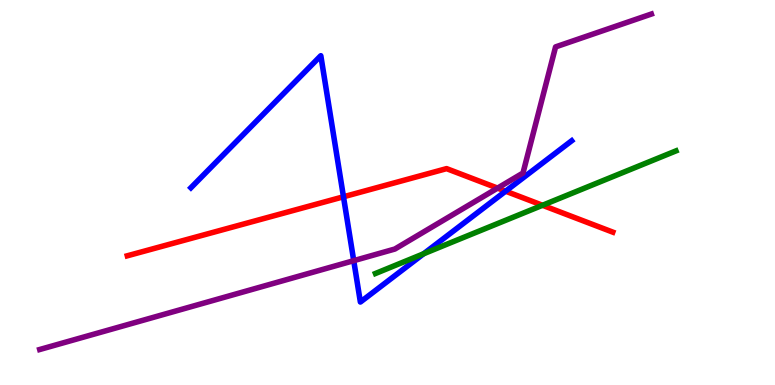[{'lines': ['blue', 'red'], 'intersections': [{'x': 4.43, 'y': 4.89}, {'x': 6.52, 'y': 5.03}]}, {'lines': ['green', 'red'], 'intersections': [{'x': 7.0, 'y': 4.67}]}, {'lines': ['purple', 'red'], 'intersections': [{'x': 6.42, 'y': 5.11}]}, {'lines': ['blue', 'green'], 'intersections': [{'x': 5.47, 'y': 3.41}]}, {'lines': ['blue', 'purple'], 'intersections': [{'x': 4.56, 'y': 3.23}]}, {'lines': ['green', 'purple'], 'intersections': []}]